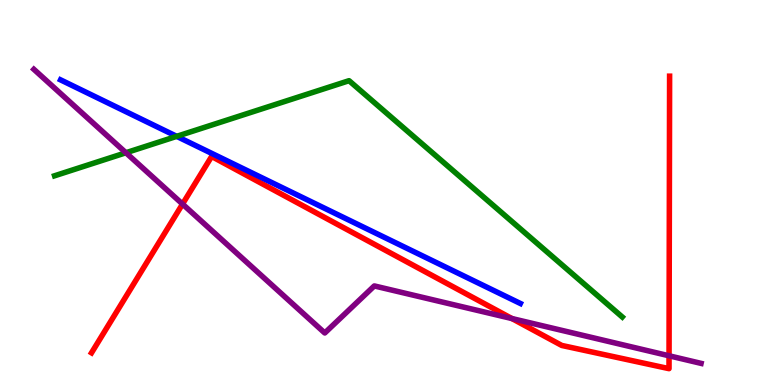[{'lines': ['blue', 'red'], 'intersections': []}, {'lines': ['green', 'red'], 'intersections': []}, {'lines': ['purple', 'red'], 'intersections': [{'x': 2.36, 'y': 4.7}, {'x': 6.61, 'y': 1.73}, {'x': 8.63, 'y': 0.759}]}, {'lines': ['blue', 'green'], 'intersections': [{'x': 2.28, 'y': 6.46}]}, {'lines': ['blue', 'purple'], 'intersections': []}, {'lines': ['green', 'purple'], 'intersections': [{'x': 1.62, 'y': 6.03}]}]